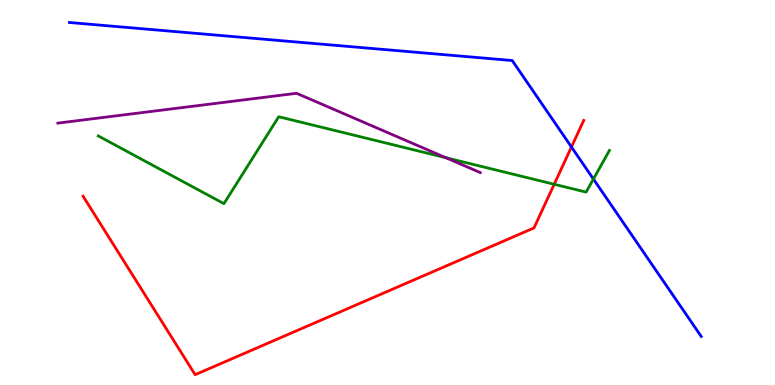[{'lines': ['blue', 'red'], 'intersections': [{'x': 7.37, 'y': 6.18}]}, {'lines': ['green', 'red'], 'intersections': [{'x': 7.15, 'y': 5.21}]}, {'lines': ['purple', 'red'], 'intersections': []}, {'lines': ['blue', 'green'], 'intersections': [{'x': 7.66, 'y': 5.35}]}, {'lines': ['blue', 'purple'], 'intersections': []}, {'lines': ['green', 'purple'], 'intersections': [{'x': 5.75, 'y': 5.9}]}]